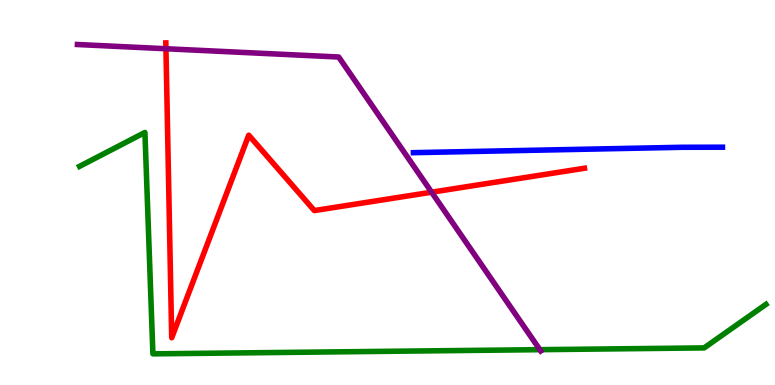[{'lines': ['blue', 'red'], 'intersections': []}, {'lines': ['green', 'red'], 'intersections': []}, {'lines': ['purple', 'red'], 'intersections': [{'x': 2.14, 'y': 8.73}, {'x': 5.57, 'y': 5.01}]}, {'lines': ['blue', 'green'], 'intersections': []}, {'lines': ['blue', 'purple'], 'intersections': []}, {'lines': ['green', 'purple'], 'intersections': [{'x': 6.97, 'y': 0.918}]}]